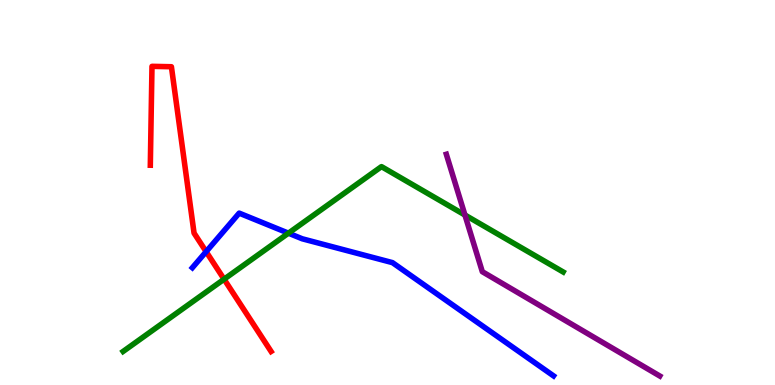[{'lines': ['blue', 'red'], 'intersections': [{'x': 2.66, 'y': 3.46}]}, {'lines': ['green', 'red'], 'intersections': [{'x': 2.89, 'y': 2.75}]}, {'lines': ['purple', 'red'], 'intersections': []}, {'lines': ['blue', 'green'], 'intersections': [{'x': 3.72, 'y': 3.94}]}, {'lines': ['blue', 'purple'], 'intersections': []}, {'lines': ['green', 'purple'], 'intersections': [{'x': 6.0, 'y': 4.42}]}]